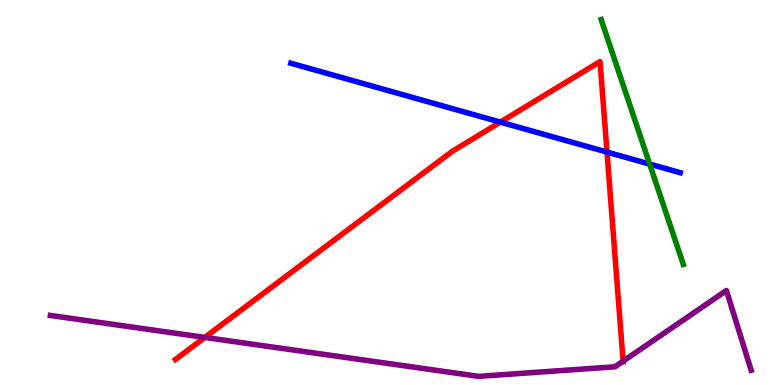[{'lines': ['blue', 'red'], 'intersections': [{'x': 6.46, 'y': 6.83}, {'x': 7.83, 'y': 6.05}]}, {'lines': ['green', 'red'], 'intersections': []}, {'lines': ['purple', 'red'], 'intersections': [{'x': 2.64, 'y': 1.24}, {'x': 8.04, 'y': 0.618}]}, {'lines': ['blue', 'green'], 'intersections': [{'x': 8.38, 'y': 5.74}]}, {'lines': ['blue', 'purple'], 'intersections': []}, {'lines': ['green', 'purple'], 'intersections': []}]